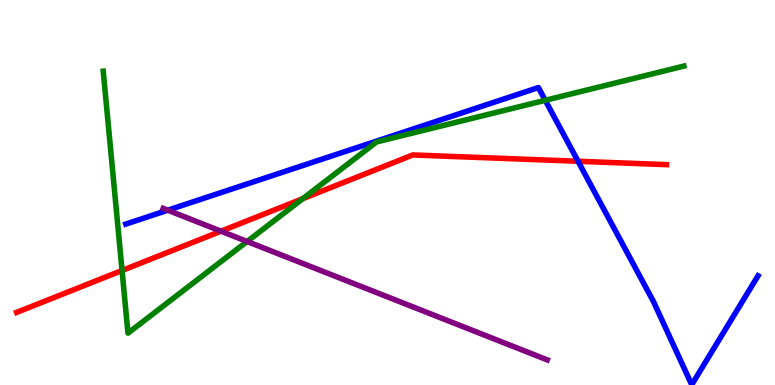[{'lines': ['blue', 'red'], 'intersections': [{'x': 7.46, 'y': 5.81}]}, {'lines': ['green', 'red'], 'intersections': [{'x': 1.57, 'y': 2.97}, {'x': 3.91, 'y': 4.84}]}, {'lines': ['purple', 'red'], 'intersections': [{'x': 2.85, 'y': 4.0}]}, {'lines': ['blue', 'green'], 'intersections': [{'x': 7.04, 'y': 7.39}]}, {'lines': ['blue', 'purple'], 'intersections': [{'x': 2.16, 'y': 4.54}]}, {'lines': ['green', 'purple'], 'intersections': [{'x': 3.19, 'y': 3.73}]}]